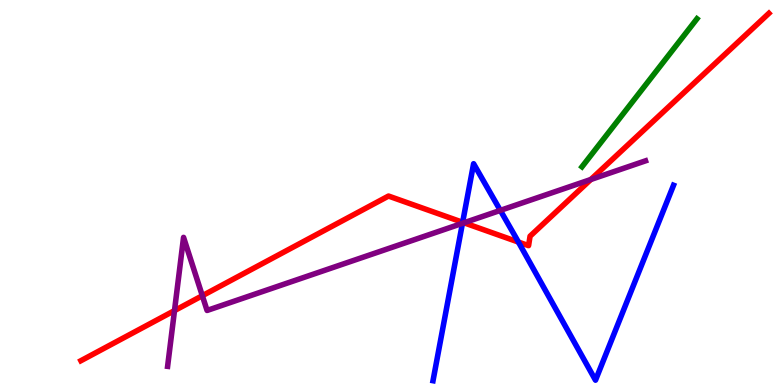[{'lines': ['blue', 'red'], 'intersections': [{'x': 5.97, 'y': 4.23}, {'x': 6.69, 'y': 3.71}]}, {'lines': ['green', 'red'], 'intersections': []}, {'lines': ['purple', 'red'], 'intersections': [{'x': 2.25, 'y': 1.93}, {'x': 2.61, 'y': 2.32}, {'x': 5.99, 'y': 4.21}, {'x': 7.62, 'y': 5.34}]}, {'lines': ['blue', 'green'], 'intersections': []}, {'lines': ['blue', 'purple'], 'intersections': [{'x': 5.97, 'y': 4.2}, {'x': 6.46, 'y': 4.54}]}, {'lines': ['green', 'purple'], 'intersections': []}]